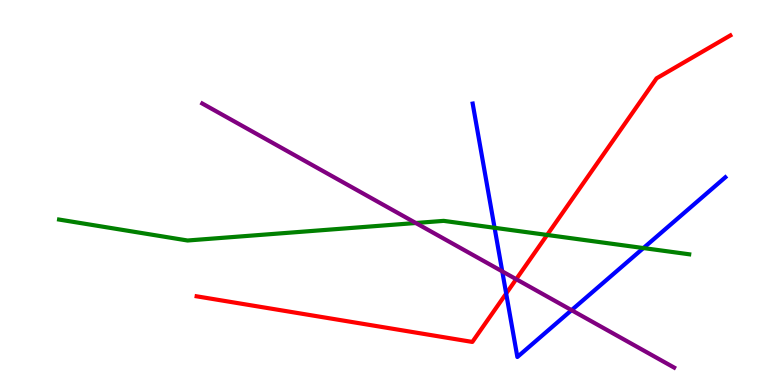[{'lines': ['blue', 'red'], 'intersections': [{'x': 6.53, 'y': 2.38}]}, {'lines': ['green', 'red'], 'intersections': [{'x': 7.06, 'y': 3.9}]}, {'lines': ['purple', 'red'], 'intersections': [{'x': 6.66, 'y': 2.75}]}, {'lines': ['blue', 'green'], 'intersections': [{'x': 6.38, 'y': 4.08}, {'x': 8.3, 'y': 3.56}]}, {'lines': ['blue', 'purple'], 'intersections': [{'x': 6.48, 'y': 2.95}, {'x': 7.37, 'y': 1.94}]}, {'lines': ['green', 'purple'], 'intersections': [{'x': 5.37, 'y': 4.21}]}]